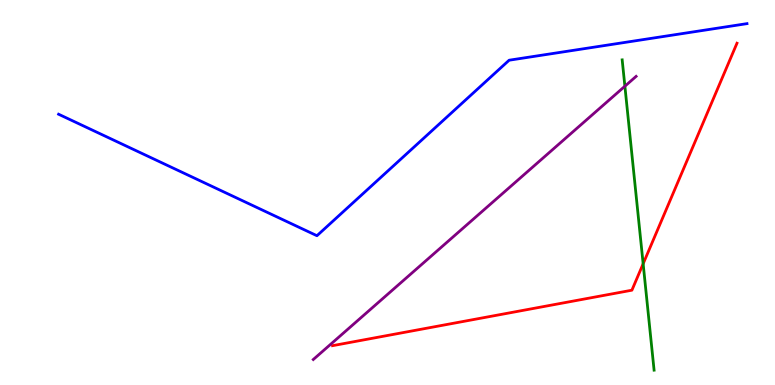[{'lines': ['blue', 'red'], 'intersections': []}, {'lines': ['green', 'red'], 'intersections': [{'x': 8.3, 'y': 3.15}]}, {'lines': ['purple', 'red'], 'intersections': []}, {'lines': ['blue', 'green'], 'intersections': []}, {'lines': ['blue', 'purple'], 'intersections': []}, {'lines': ['green', 'purple'], 'intersections': [{'x': 8.06, 'y': 7.76}]}]